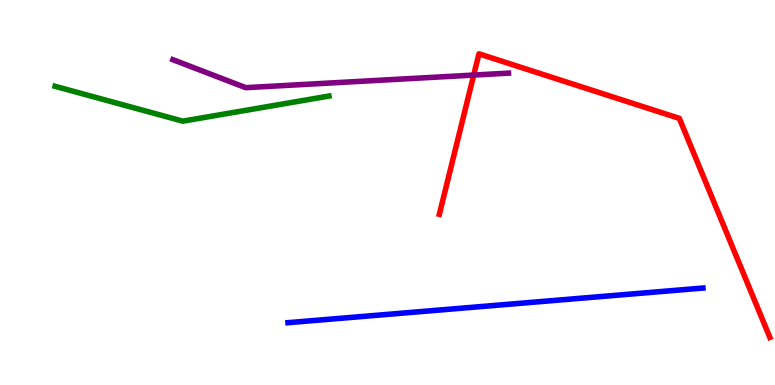[{'lines': ['blue', 'red'], 'intersections': []}, {'lines': ['green', 'red'], 'intersections': []}, {'lines': ['purple', 'red'], 'intersections': [{'x': 6.11, 'y': 8.05}]}, {'lines': ['blue', 'green'], 'intersections': []}, {'lines': ['blue', 'purple'], 'intersections': []}, {'lines': ['green', 'purple'], 'intersections': []}]